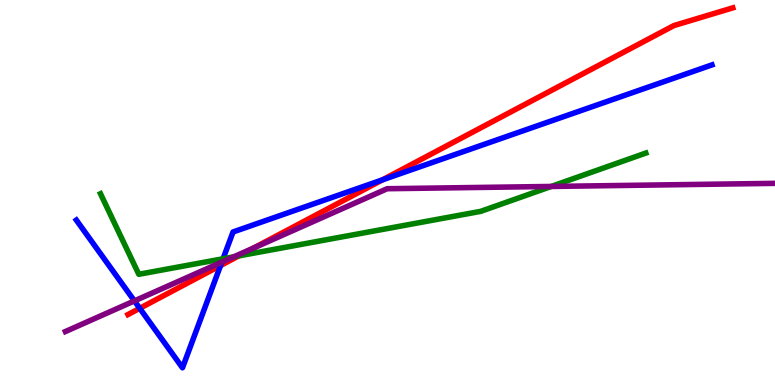[{'lines': ['blue', 'red'], 'intersections': [{'x': 1.8, 'y': 1.99}, {'x': 2.85, 'y': 3.1}, {'x': 4.94, 'y': 5.33}]}, {'lines': ['green', 'red'], 'intersections': [{'x': 3.08, 'y': 3.35}]}, {'lines': ['purple', 'red'], 'intersections': [{'x': 3.28, 'y': 3.56}]}, {'lines': ['blue', 'green'], 'intersections': [{'x': 2.88, 'y': 3.28}]}, {'lines': ['blue', 'purple'], 'intersections': [{'x': 1.73, 'y': 2.18}, {'x': 2.86, 'y': 3.19}]}, {'lines': ['green', 'purple'], 'intersections': [{'x': 3.02, 'y': 3.33}, {'x': 7.11, 'y': 5.16}]}]